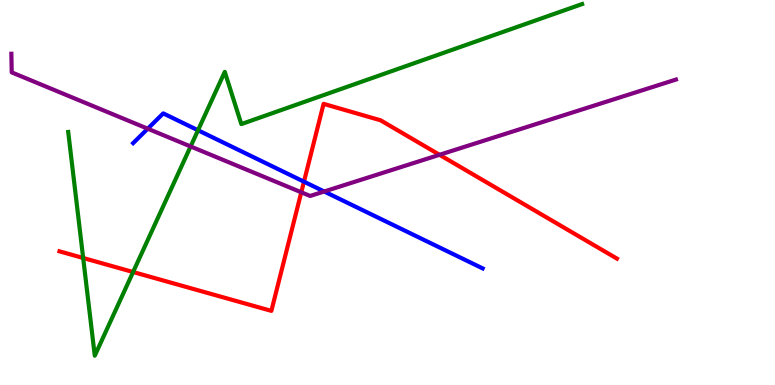[{'lines': ['blue', 'red'], 'intersections': [{'x': 3.92, 'y': 5.28}]}, {'lines': ['green', 'red'], 'intersections': [{'x': 1.07, 'y': 3.3}, {'x': 1.72, 'y': 2.93}]}, {'lines': ['purple', 'red'], 'intersections': [{'x': 3.89, 'y': 5.01}, {'x': 5.67, 'y': 5.98}]}, {'lines': ['blue', 'green'], 'intersections': [{'x': 2.56, 'y': 6.62}]}, {'lines': ['blue', 'purple'], 'intersections': [{'x': 1.91, 'y': 6.66}, {'x': 4.18, 'y': 5.03}]}, {'lines': ['green', 'purple'], 'intersections': [{'x': 2.46, 'y': 6.2}]}]